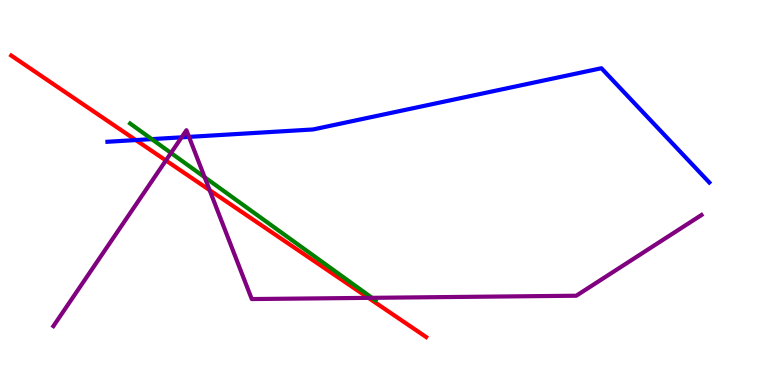[{'lines': ['blue', 'red'], 'intersections': [{'x': 1.75, 'y': 6.36}]}, {'lines': ['green', 'red'], 'intersections': []}, {'lines': ['purple', 'red'], 'intersections': [{'x': 2.14, 'y': 5.83}, {'x': 2.7, 'y': 5.06}, {'x': 4.75, 'y': 2.26}]}, {'lines': ['blue', 'green'], 'intersections': [{'x': 1.96, 'y': 6.39}]}, {'lines': ['blue', 'purple'], 'intersections': [{'x': 2.34, 'y': 6.43}, {'x': 2.44, 'y': 6.44}]}, {'lines': ['green', 'purple'], 'intersections': [{'x': 2.21, 'y': 6.03}, {'x': 2.64, 'y': 5.4}, {'x': 4.8, 'y': 2.26}]}]